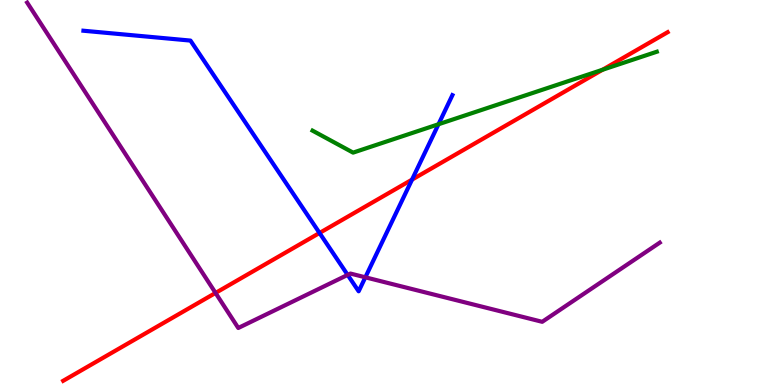[{'lines': ['blue', 'red'], 'intersections': [{'x': 4.12, 'y': 3.95}, {'x': 5.32, 'y': 5.33}]}, {'lines': ['green', 'red'], 'intersections': [{'x': 7.77, 'y': 8.19}]}, {'lines': ['purple', 'red'], 'intersections': [{'x': 2.78, 'y': 2.39}]}, {'lines': ['blue', 'green'], 'intersections': [{'x': 5.66, 'y': 6.77}]}, {'lines': ['blue', 'purple'], 'intersections': [{'x': 4.49, 'y': 2.86}, {'x': 4.71, 'y': 2.8}]}, {'lines': ['green', 'purple'], 'intersections': []}]